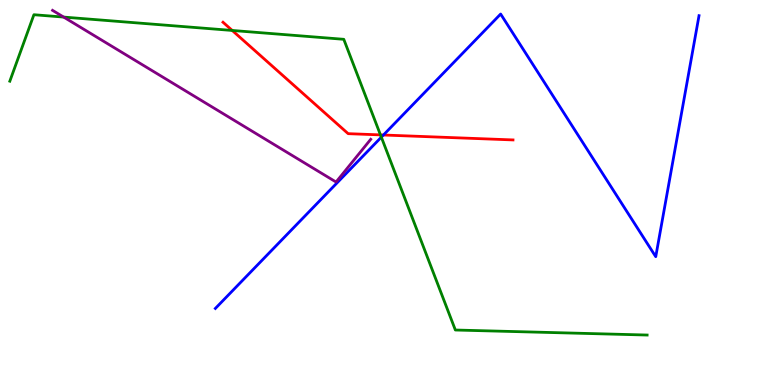[{'lines': ['blue', 'red'], 'intersections': [{'x': 4.95, 'y': 6.49}]}, {'lines': ['green', 'red'], 'intersections': [{'x': 3.0, 'y': 9.21}, {'x': 4.91, 'y': 6.5}]}, {'lines': ['purple', 'red'], 'intersections': []}, {'lines': ['blue', 'green'], 'intersections': [{'x': 4.92, 'y': 6.44}]}, {'lines': ['blue', 'purple'], 'intersections': []}, {'lines': ['green', 'purple'], 'intersections': [{'x': 0.821, 'y': 9.56}]}]